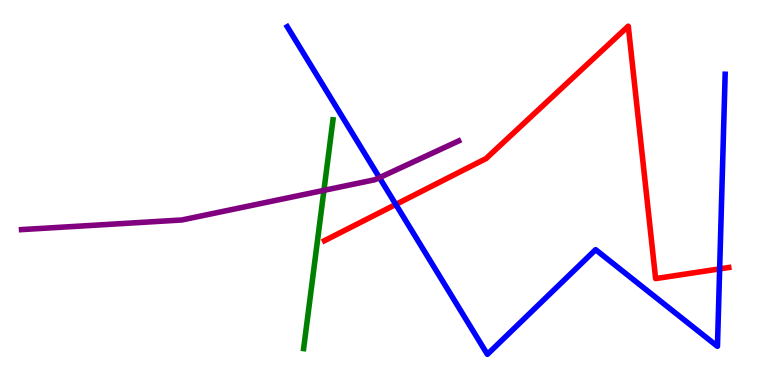[{'lines': ['blue', 'red'], 'intersections': [{'x': 5.11, 'y': 4.69}, {'x': 9.29, 'y': 3.02}]}, {'lines': ['green', 'red'], 'intersections': []}, {'lines': ['purple', 'red'], 'intersections': []}, {'lines': ['blue', 'green'], 'intersections': []}, {'lines': ['blue', 'purple'], 'intersections': [{'x': 4.9, 'y': 5.39}]}, {'lines': ['green', 'purple'], 'intersections': [{'x': 4.18, 'y': 5.06}]}]